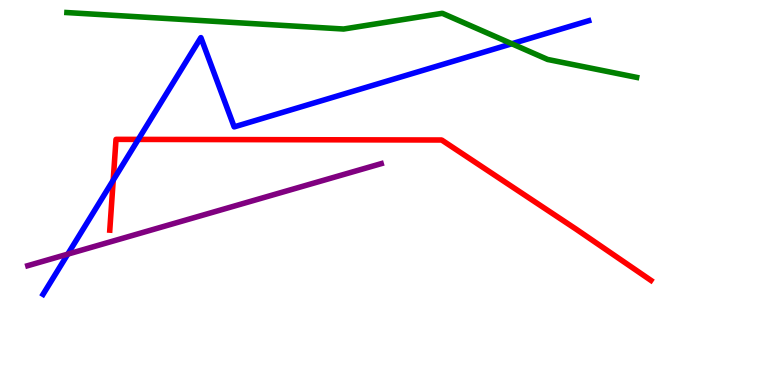[{'lines': ['blue', 'red'], 'intersections': [{'x': 1.46, 'y': 5.32}, {'x': 1.78, 'y': 6.38}]}, {'lines': ['green', 'red'], 'intersections': []}, {'lines': ['purple', 'red'], 'intersections': []}, {'lines': ['blue', 'green'], 'intersections': [{'x': 6.6, 'y': 8.86}]}, {'lines': ['blue', 'purple'], 'intersections': [{'x': 0.874, 'y': 3.4}]}, {'lines': ['green', 'purple'], 'intersections': []}]